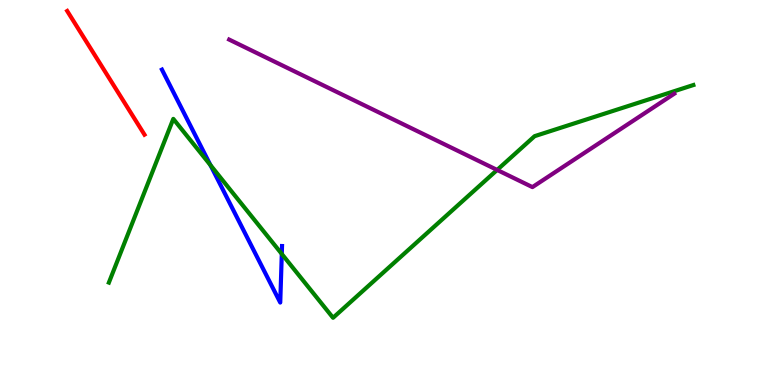[{'lines': ['blue', 'red'], 'intersections': []}, {'lines': ['green', 'red'], 'intersections': []}, {'lines': ['purple', 'red'], 'intersections': []}, {'lines': ['blue', 'green'], 'intersections': [{'x': 2.72, 'y': 5.71}, {'x': 3.64, 'y': 3.4}]}, {'lines': ['blue', 'purple'], 'intersections': []}, {'lines': ['green', 'purple'], 'intersections': [{'x': 6.41, 'y': 5.59}]}]